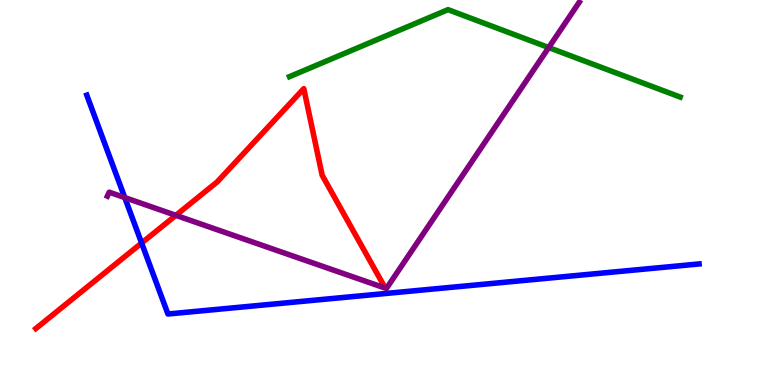[{'lines': ['blue', 'red'], 'intersections': [{'x': 1.83, 'y': 3.69}]}, {'lines': ['green', 'red'], 'intersections': []}, {'lines': ['purple', 'red'], 'intersections': [{'x': 2.27, 'y': 4.41}]}, {'lines': ['blue', 'green'], 'intersections': []}, {'lines': ['blue', 'purple'], 'intersections': [{'x': 1.61, 'y': 4.87}]}, {'lines': ['green', 'purple'], 'intersections': [{'x': 7.08, 'y': 8.77}]}]